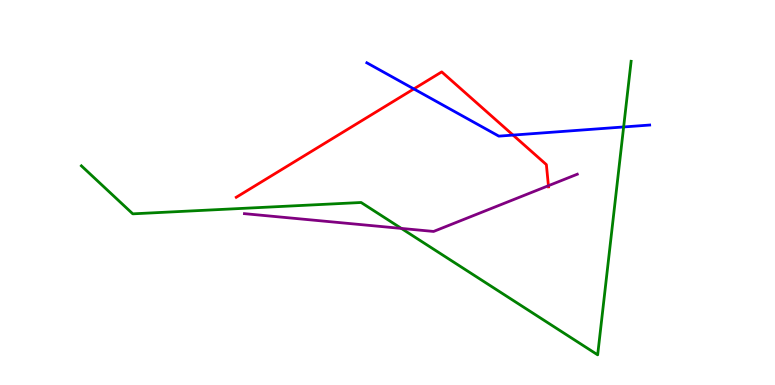[{'lines': ['blue', 'red'], 'intersections': [{'x': 5.34, 'y': 7.69}, {'x': 6.62, 'y': 6.49}]}, {'lines': ['green', 'red'], 'intersections': []}, {'lines': ['purple', 'red'], 'intersections': [{'x': 7.08, 'y': 5.18}]}, {'lines': ['blue', 'green'], 'intersections': [{'x': 8.05, 'y': 6.7}]}, {'lines': ['blue', 'purple'], 'intersections': []}, {'lines': ['green', 'purple'], 'intersections': [{'x': 5.18, 'y': 4.07}]}]